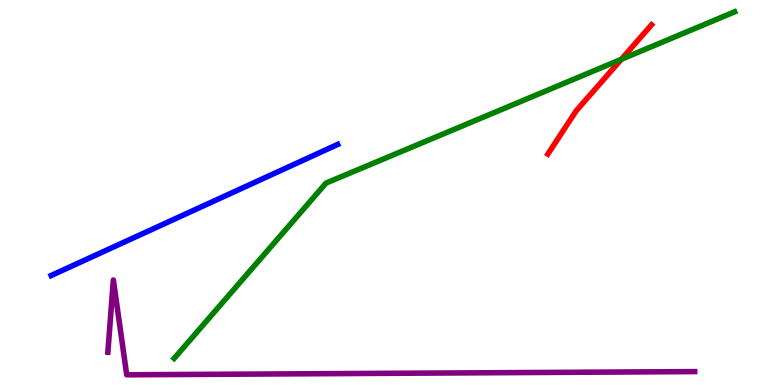[{'lines': ['blue', 'red'], 'intersections': []}, {'lines': ['green', 'red'], 'intersections': [{'x': 8.02, 'y': 8.46}]}, {'lines': ['purple', 'red'], 'intersections': []}, {'lines': ['blue', 'green'], 'intersections': []}, {'lines': ['blue', 'purple'], 'intersections': []}, {'lines': ['green', 'purple'], 'intersections': []}]